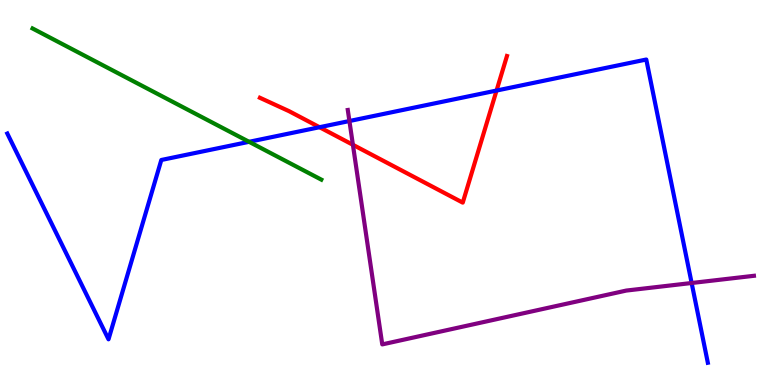[{'lines': ['blue', 'red'], 'intersections': [{'x': 4.12, 'y': 6.7}, {'x': 6.41, 'y': 7.65}]}, {'lines': ['green', 'red'], 'intersections': []}, {'lines': ['purple', 'red'], 'intersections': [{'x': 4.55, 'y': 6.24}]}, {'lines': ['blue', 'green'], 'intersections': [{'x': 3.21, 'y': 6.32}]}, {'lines': ['blue', 'purple'], 'intersections': [{'x': 4.51, 'y': 6.86}, {'x': 8.92, 'y': 2.65}]}, {'lines': ['green', 'purple'], 'intersections': []}]